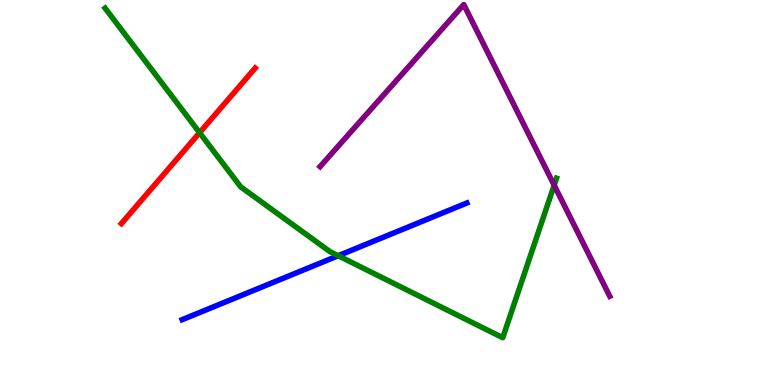[{'lines': ['blue', 'red'], 'intersections': []}, {'lines': ['green', 'red'], 'intersections': [{'x': 2.58, 'y': 6.55}]}, {'lines': ['purple', 'red'], 'intersections': []}, {'lines': ['blue', 'green'], 'intersections': [{'x': 4.36, 'y': 3.36}]}, {'lines': ['blue', 'purple'], 'intersections': []}, {'lines': ['green', 'purple'], 'intersections': [{'x': 7.15, 'y': 5.19}]}]